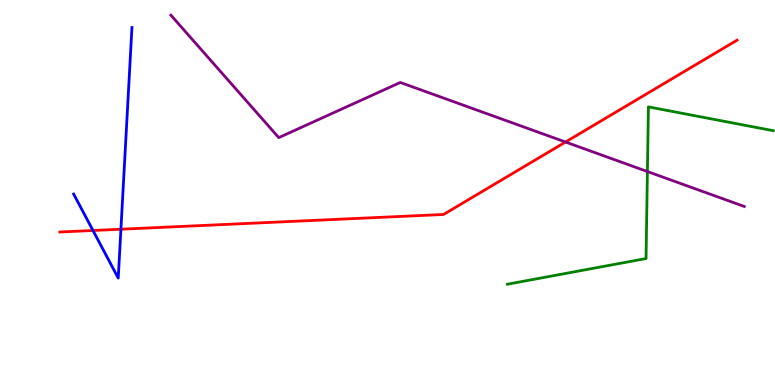[{'lines': ['blue', 'red'], 'intersections': [{'x': 1.2, 'y': 4.01}, {'x': 1.56, 'y': 4.05}]}, {'lines': ['green', 'red'], 'intersections': []}, {'lines': ['purple', 'red'], 'intersections': [{'x': 7.3, 'y': 6.31}]}, {'lines': ['blue', 'green'], 'intersections': []}, {'lines': ['blue', 'purple'], 'intersections': []}, {'lines': ['green', 'purple'], 'intersections': [{'x': 8.35, 'y': 5.54}]}]